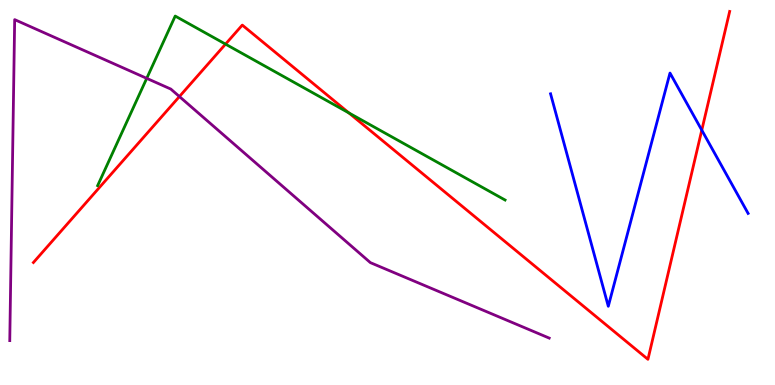[{'lines': ['blue', 'red'], 'intersections': [{'x': 9.06, 'y': 6.62}]}, {'lines': ['green', 'red'], 'intersections': [{'x': 2.91, 'y': 8.85}, {'x': 4.5, 'y': 7.07}]}, {'lines': ['purple', 'red'], 'intersections': [{'x': 2.32, 'y': 7.49}]}, {'lines': ['blue', 'green'], 'intersections': []}, {'lines': ['blue', 'purple'], 'intersections': []}, {'lines': ['green', 'purple'], 'intersections': [{'x': 1.89, 'y': 7.96}]}]